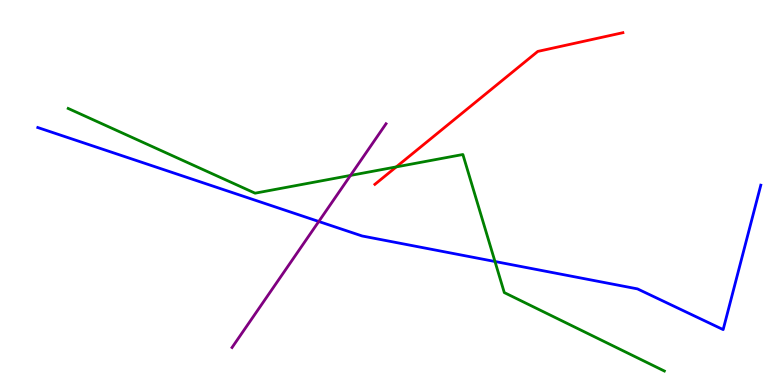[{'lines': ['blue', 'red'], 'intersections': []}, {'lines': ['green', 'red'], 'intersections': [{'x': 5.11, 'y': 5.66}]}, {'lines': ['purple', 'red'], 'intersections': []}, {'lines': ['blue', 'green'], 'intersections': [{'x': 6.39, 'y': 3.21}]}, {'lines': ['blue', 'purple'], 'intersections': [{'x': 4.11, 'y': 4.25}]}, {'lines': ['green', 'purple'], 'intersections': [{'x': 4.52, 'y': 5.44}]}]